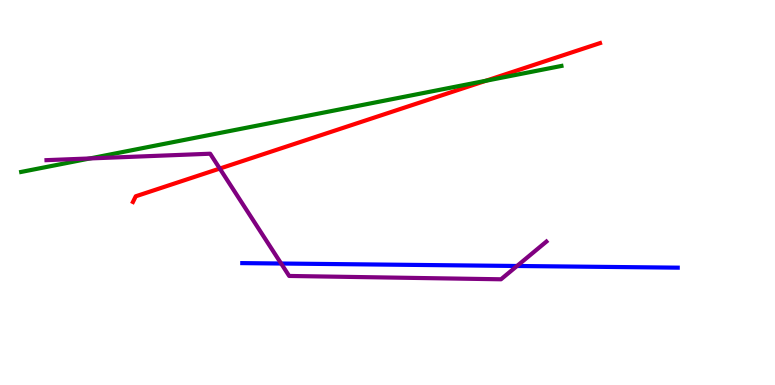[{'lines': ['blue', 'red'], 'intersections': []}, {'lines': ['green', 'red'], 'intersections': [{'x': 6.27, 'y': 7.9}]}, {'lines': ['purple', 'red'], 'intersections': [{'x': 2.84, 'y': 5.62}]}, {'lines': ['blue', 'green'], 'intersections': []}, {'lines': ['blue', 'purple'], 'intersections': [{'x': 3.63, 'y': 3.16}, {'x': 6.67, 'y': 3.09}]}, {'lines': ['green', 'purple'], 'intersections': [{'x': 1.16, 'y': 5.88}]}]